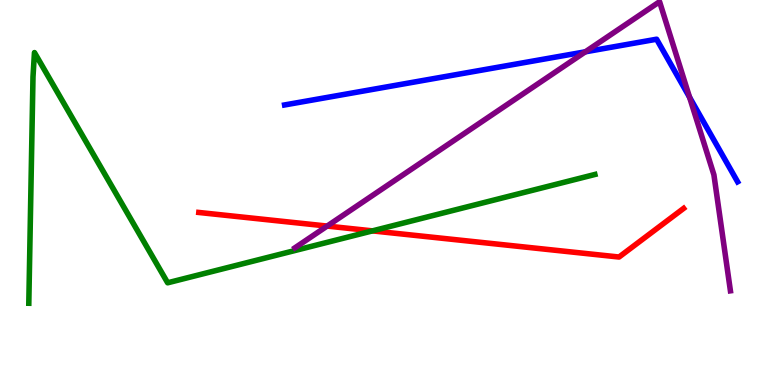[{'lines': ['blue', 'red'], 'intersections': []}, {'lines': ['green', 'red'], 'intersections': [{'x': 4.81, 'y': 4.0}]}, {'lines': ['purple', 'red'], 'intersections': [{'x': 4.22, 'y': 4.13}]}, {'lines': ['blue', 'green'], 'intersections': []}, {'lines': ['blue', 'purple'], 'intersections': [{'x': 7.55, 'y': 8.65}, {'x': 8.9, 'y': 7.47}]}, {'lines': ['green', 'purple'], 'intersections': []}]